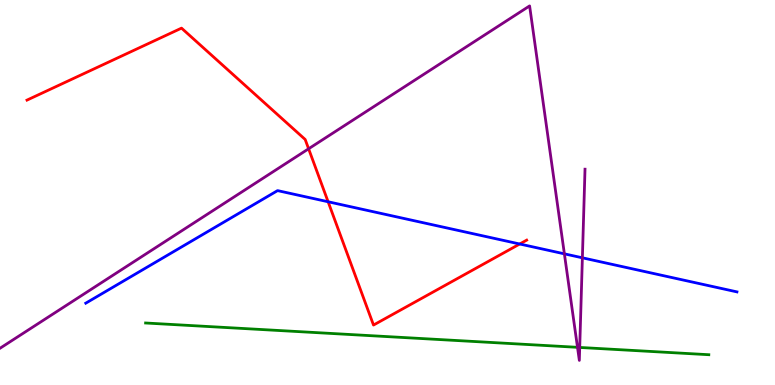[{'lines': ['blue', 'red'], 'intersections': [{'x': 4.23, 'y': 4.76}, {'x': 6.71, 'y': 3.66}]}, {'lines': ['green', 'red'], 'intersections': []}, {'lines': ['purple', 'red'], 'intersections': [{'x': 3.98, 'y': 6.14}]}, {'lines': ['blue', 'green'], 'intersections': []}, {'lines': ['blue', 'purple'], 'intersections': [{'x': 7.28, 'y': 3.41}, {'x': 7.51, 'y': 3.3}]}, {'lines': ['green', 'purple'], 'intersections': [{'x': 7.45, 'y': 0.979}, {'x': 7.48, 'y': 0.975}]}]